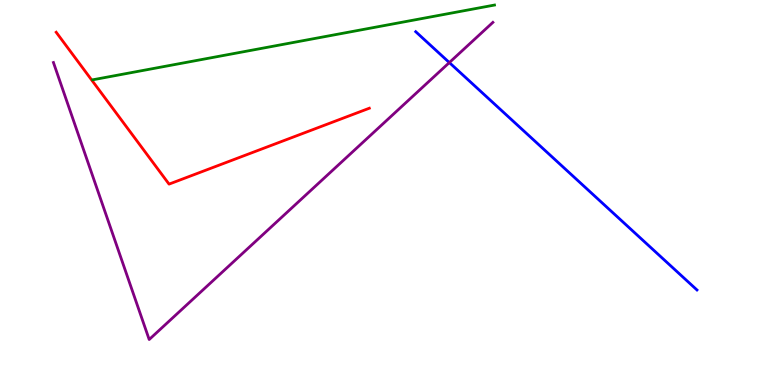[{'lines': ['blue', 'red'], 'intersections': []}, {'lines': ['green', 'red'], 'intersections': []}, {'lines': ['purple', 'red'], 'intersections': []}, {'lines': ['blue', 'green'], 'intersections': []}, {'lines': ['blue', 'purple'], 'intersections': [{'x': 5.8, 'y': 8.37}]}, {'lines': ['green', 'purple'], 'intersections': []}]